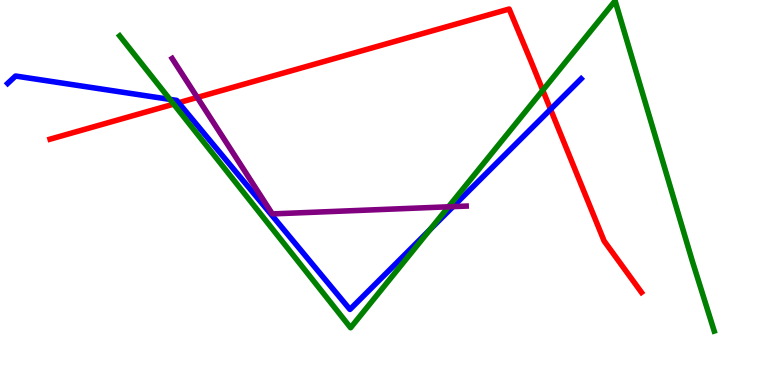[{'lines': ['blue', 'red'], 'intersections': [{'x': 2.3, 'y': 7.33}, {'x': 7.1, 'y': 7.16}]}, {'lines': ['green', 'red'], 'intersections': [{'x': 2.24, 'y': 7.3}, {'x': 7.0, 'y': 7.66}]}, {'lines': ['purple', 'red'], 'intersections': [{'x': 2.55, 'y': 7.47}]}, {'lines': ['blue', 'green'], 'intersections': [{'x': 2.19, 'y': 7.42}, {'x': 5.55, 'y': 4.04}]}, {'lines': ['blue', 'purple'], 'intersections': [{'x': 5.85, 'y': 4.63}]}, {'lines': ['green', 'purple'], 'intersections': [{'x': 5.79, 'y': 4.63}]}]